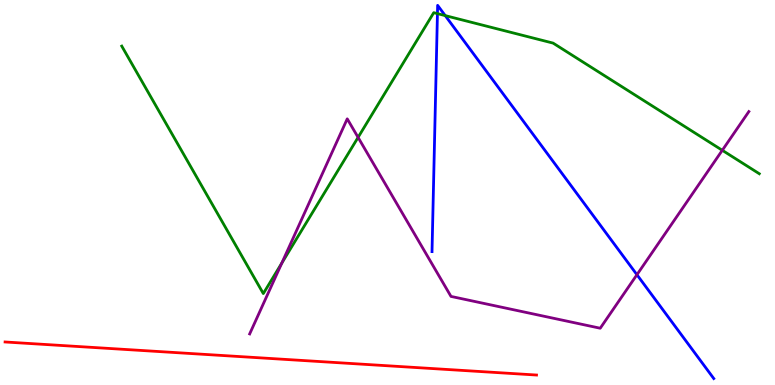[{'lines': ['blue', 'red'], 'intersections': []}, {'lines': ['green', 'red'], 'intersections': []}, {'lines': ['purple', 'red'], 'intersections': []}, {'lines': ['blue', 'green'], 'intersections': [{'x': 5.64, 'y': 9.65}, {'x': 5.74, 'y': 9.59}]}, {'lines': ['blue', 'purple'], 'intersections': [{'x': 8.22, 'y': 2.86}]}, {'lines': ['green', 'purple'], 'intersections': [{'x': 3.64, 'y': 3.17}, {'x': 4.62, 'y': 6.43}, {'x': 9.32, 'y': 6.1}]}]